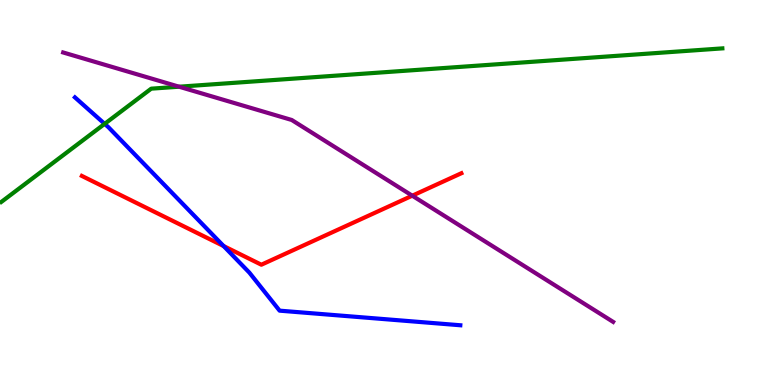[{'lines': ['blue', 'red'], 'intersections': [{'x': 2.89, 'y': 3.61}]}, {'lines': ['green', 'red'], 'intersections': []}, {'lines': ['purple', 'red'], 'intersections': [{'x': 5.32, 'y': 4.92}]}, {'lines': ['blue', 'green'], 'intersections': [{'x': 1.35, 'y': 6.78}]}, {'lines': ['blue', 'purple'], 'intersections': []}, {'lines': ['green', 'purple'], 'intersections': [{'x': 2.31, 'y': 7.75}]}]